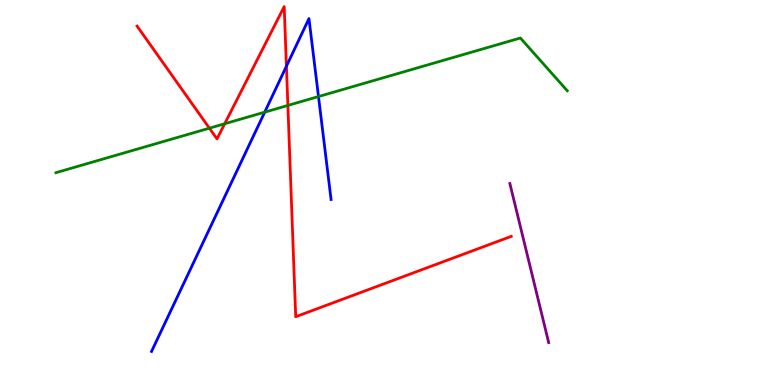[{'lines': ['blue', 'red'], 'intersections': [{'x': 3.7, 'y': 8.28}]}, {'lines': ['green', 'red'], 'intersections': [{'x': 2.7, 'y': 6.67}, {'x': 2.9, 'y': 6.79}, {'x': 3.71, 'y': 7.26}]}, {'lines': ['purple', 'red'], 'intersections': []}, {'lines': ['blue', 'green'], 'intersections': [{'x': 3.42, 'y': 7.09}, {'x': 4.11, 'y': 7.49}]}, {'lines': ['blue', 'purple'], 'intersections': []}, {'lines': ['green', 'purple'], 'intersections': []}]